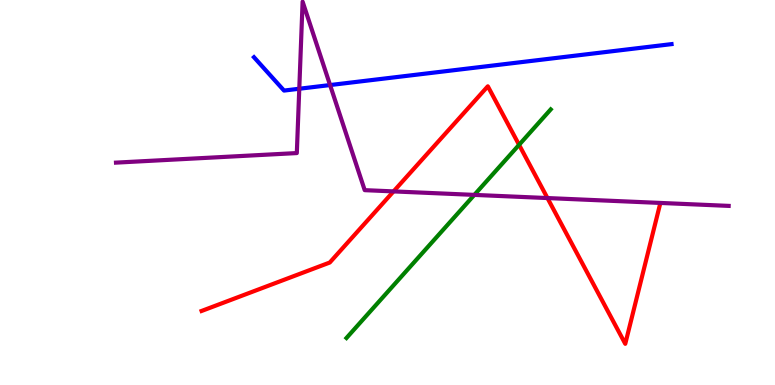[{'lines': ['blue', 'red'], 'intersections': []}, {'lines': ['green', 'red'], 'intersections': [{'x': 6.7, 'y': 6.24}]}, {'lines': ['purple', 'red'], 'intersections': [{'x': 5.08, 'y': 5.03}, {'x': 7.06, 'y': 4.86}]}, {'lines': ['blue', 'green'], 'intersections': []}, {'lines': ['blue', 'purple'], 'intersections': [{'x': 3.86, 'y': 7.69}, {'x': 4.26, 'y': 7.79}]}, {'lines': ['green', 'purple'], 'intersections': [{'x': 6.12, 'y': 4.94}]}]